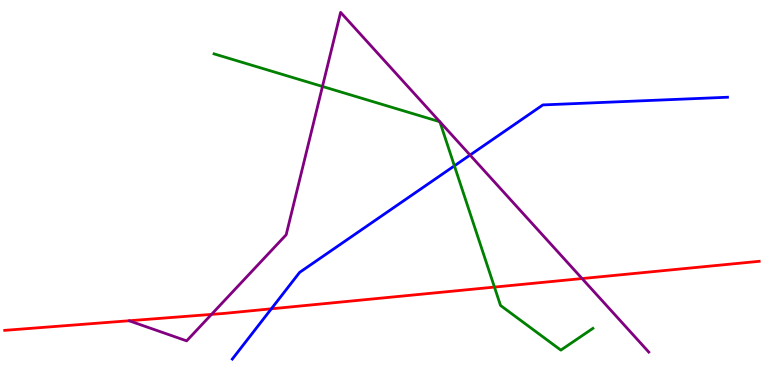[{'lines': ['blue', 'red'], 'intersections': [{'x': 3.5, 'y': 1.98}]}, {'lines': ['green', 'red'], 'intersections': [{'x': 6.38, 'y': 2.54}]}, {'lines': ['purple', 'red'], 'intersections': [{'x': 2.73, 'y': 1.83}, {'x': 7.51, 'y': 2.76}]}, {'lines': ['blue', 'green'], 'intersections': [{'x': 5.86, 'y': 5.69}]}, {'lines': ['blue', 'purple'], 'intersections': [{'x': 6.07, 'y': 5.97}]}, {'lines': ['green', 'purple'], 'intersections': [{'x': 4.16, 'y': 7.75}, {'x': 5.67, 'y': 6.84}, {'x': 5.68, 'y': 6.84}]}]